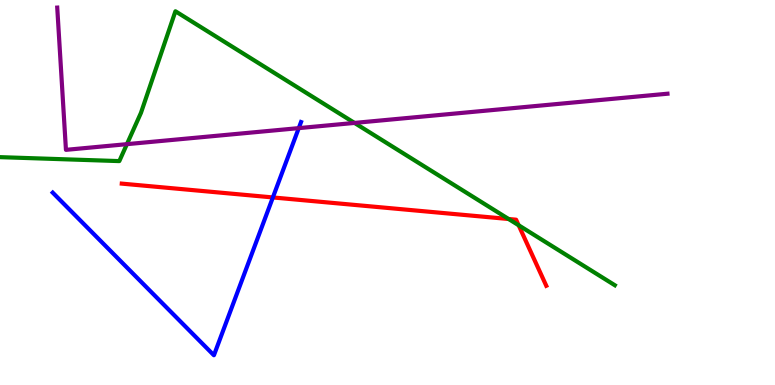[{'lines': ['blue', 'red'], 'intersections': [{'x': 3.52, 'y': 4.87}]}, {'lines': ['green', 'red'], 'intersections': [{'x': 6.56, 'y': 4.31}, {'x': 6.69, 'y': 4.15}]}, {'lines': ['purple', 'red'], 'intersections': []}, {'lines': ['blue', 'green'], 'intersections': []}, {'lines': ['blue', 'purple'], 'intersections': [{'x': 3.85, 'y': 6.67}]}, {'lines': ['green', 'purple'], 'intersections': [{'x': 1.64, 'y': 6.26}, {'x': 4.57, 'y': 6.81}]}]